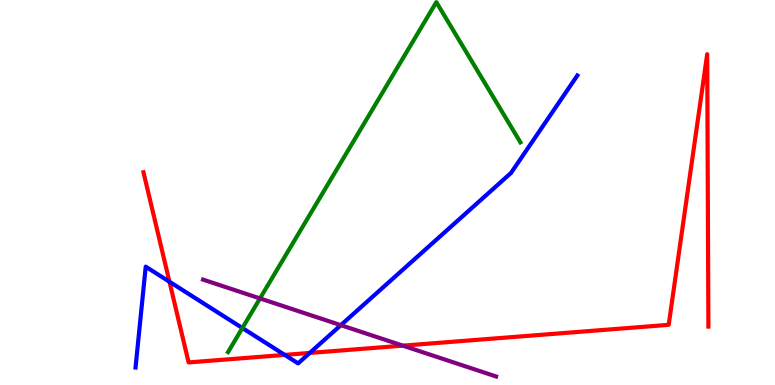[{'lines': ['blue', 'red'], 'intersections': [{'x': 2.19, 'y': 2.68}, {'x': 3.67, 'y': 0.782}, {'x': 4.0, 'y': 0.833}]}, {'lines': ['green', 'red'], 'intersections': []}, {'lines': ['purple', 'red'], 'intersections': [{'x': 5.2, 'y': 1.02}]}, {'lines': ['blue', 'green'], 'intersections': [{'x': 3.13, 'y': 1.48}]}, {'lines': ['blue', 'purple'], 'intersections': [{'x': 4.4, 'y': 1.55}]}, {'lines': ['green', 'purple'], 'intersections': [{'x': 3.35, 'y': 2.25}]}]